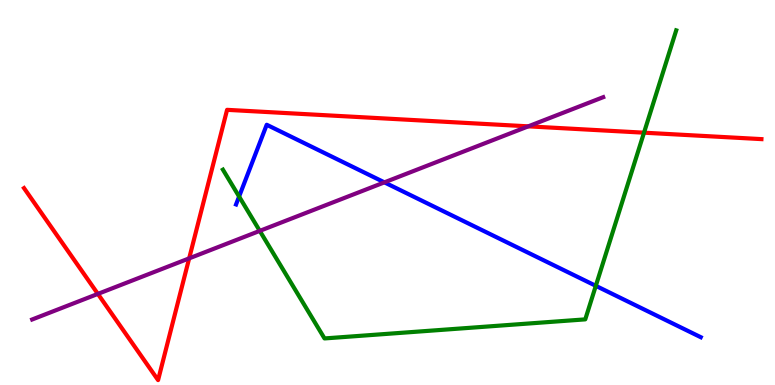[{'lines': ['blue', 'red'], 'intersections': []}, {'lines': ['green', 'red'], 'intersections': [{'x': 8.31, 'y': 6.55}]}, {'lines': ['purple', 'red'], 'intersections': [{'x': 1.26, 'y': 2.37}, {'x': 2.44, 'y': 3.29}, {'x': 6.82, 'y': 6.72}]}, {'lines': ['blue', 'green'], 'intersections': [{'x': 3.09, 'y': 4.89}, {'x': 7.69, 'y': 2.58}]}, {'lines': ['blue', 'purple'], 'intersections': [{'x': 4.96, 'y': 5.26}]}, {'lines': ['green', 'purple'], 'intersections': [{'x': 3.35, 'y': 4.0}]}]